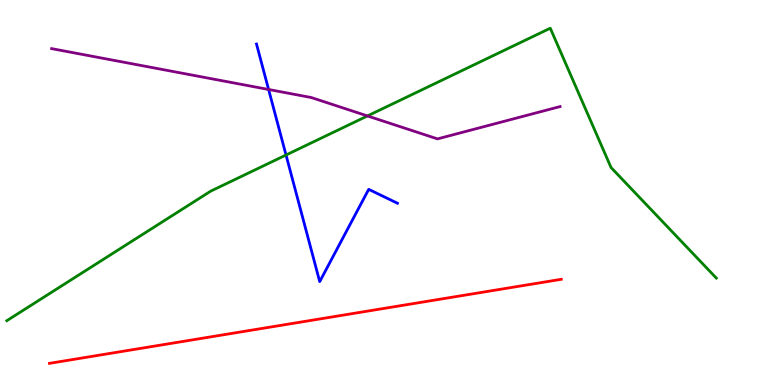[{'lines': ['blue', 'red'], 'intersections': []}, {'lines': ['green', 'red'], 'intersections': []}, {'lines': ['purple', 'red'], 'intersections': []}, {'lines': ['blue', 'green'], 'intersections': [{'x': 3.69, 'y': 5.97}]}, {'lines': ['blue', 'purple'], 'intersections': [{'x': 3.47, 'y': 7.68}]}, {'lines': ['green', 'purple'], 'intersections': [{'x': 4.74, 'y': 6.99}]}]